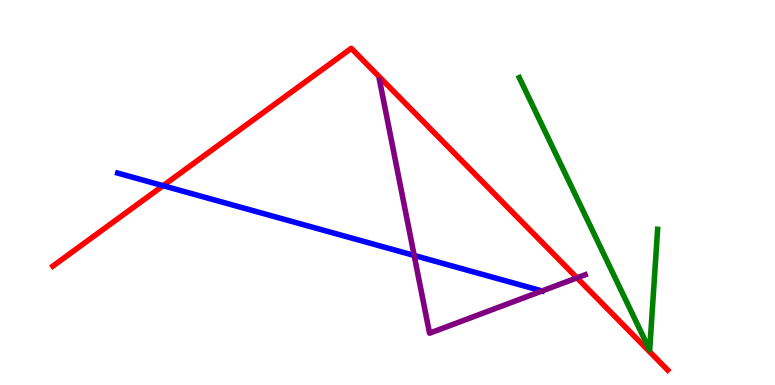[{'lines': ['blue', 'red'], 'intersections': [{'x': 2.1, 'y': 5.18}]}, {'lines': ['green', 'red'], 'intersections': []}, {'lines': ['purple', 'red'], 'intersections': [{'x': 7.44, 'y': 2.78}]}, {'lines': ['blue', 'green'], 'intersections': []}, {'lines': ['blue', 'purple'], 'intersections': [{'x': 5.34, 'y': 3.37}, {'x': 6.99, 'y': 2.44}]}, {'lines': ['green', 'purple'], 'intersections': []}]